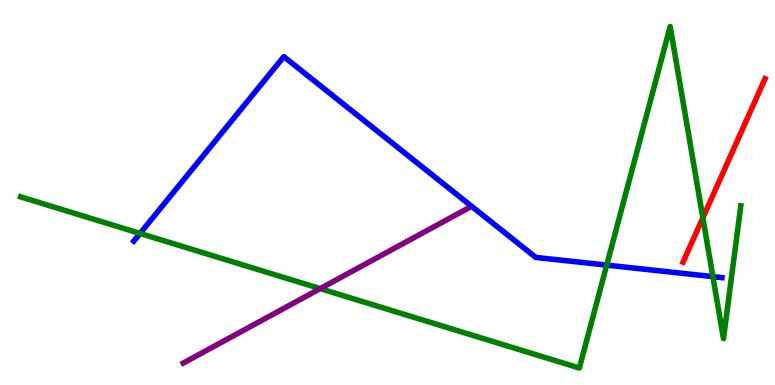[{'lines': ['blue', 'red'], 'intersections': []}, {'lines': ['green', 'red'], 'intersections': [{'x': 9.07, 'y': 4.34}]}, {'lines': ['purple', 'red'], 'intersections': []}, {'lines': ['blue', 'green'], 'intersections': [{'x': 1.81, 'y': 3.94}, {'x': 7.83, 'y': 3.11}, {'x': 9.2, 'y': 2.81}]}, {'lines': ['blue', 'purple'], 'intersections': []}, {'lines': ['green', 'purple'], 'intersections': [{'x': 4.13, 'y': 2.5}]}]